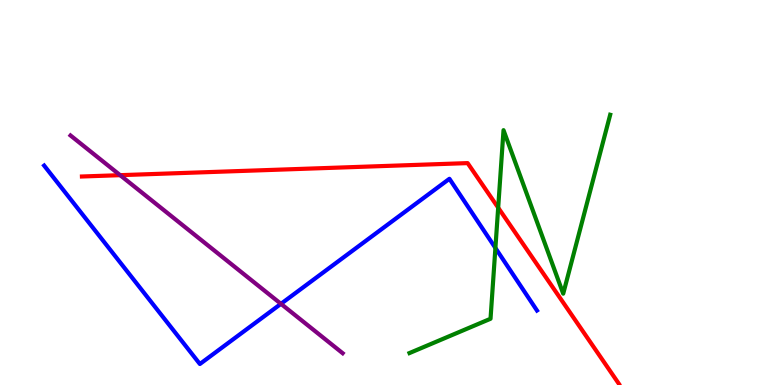[{'lines': ['blue', 'red'], 'intersections': []}, {'lines': ['green', 'red'], 'intersections': [{'x': 6.43, 'y': 4.61}]}, {'lines': ['purple', 'red'], 'intersections': [{'x': 1.55, 'y': 5.45}]}, {'lines': ['blue', 'green'], 'intersections': [{'x': 6.39, 'y': 3.56}]}, {'lines': ['blue', 'purple'], 'intersections': [{'x': 3.63, 'y': 2.11}]}, {'lines': ['green', 'purple'], 'intersections': []}]